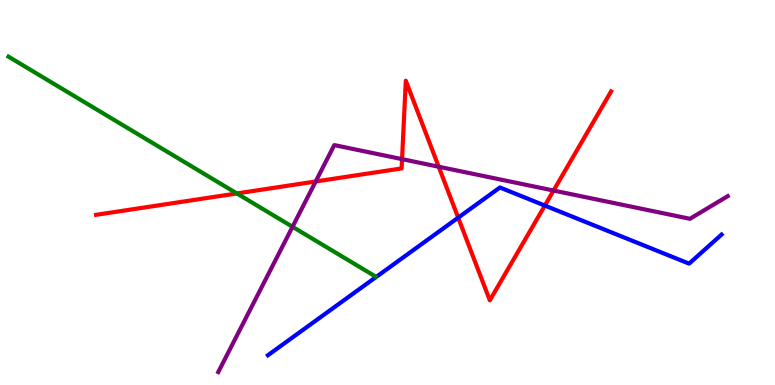[{'lines': ['blue', 'red'], 'intersections': [{'x': 5.91, 'y': 4.35}, {'x': 7.03, 'y': 4.66}]}, {'lines': ['green', 'red'], 'intersections': [{'x': 3.06, 'y': 4.98}]}, {'lines': ['purple', 'red'], 'intersections': [{'x': 4.07, 'y': 5.29}, {'x': 5.19, 'y': 5.87}, {'x': 5.66, 'y': 5.67}, {'x': 7.14, 'y': 5.05}]}, {'lines': ['blue', 'green'], 'intersections': []}, {'lines': ['blue', 'purple'], 'intersections': []}, {'lines': ['green', 'purple'], 'intersections': [{'x': 3.77, 'y': 4.11}]}]